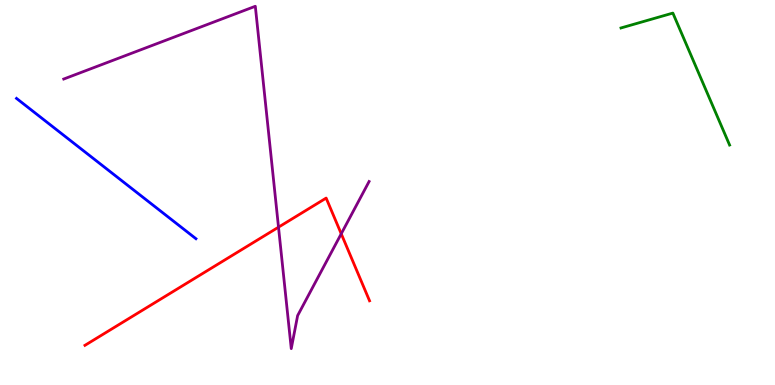[{'lines': ['blue', 'red'], 'intersections': []}, {'lines': ['green', 'red'], 'intersections': []}, {'lines': ['purple', 'red'], 'intersections': [{'x': 3.59, 'y': 4.1}, {'x': 4.4, 'y': 3.93}]}, {'lines': ['blue', 'green'], 'intersections': []}, {'lines': ['blue', 'purple'], 'intersections': []}, {'lines': ['green', 'purple'], 'intersections': []}]